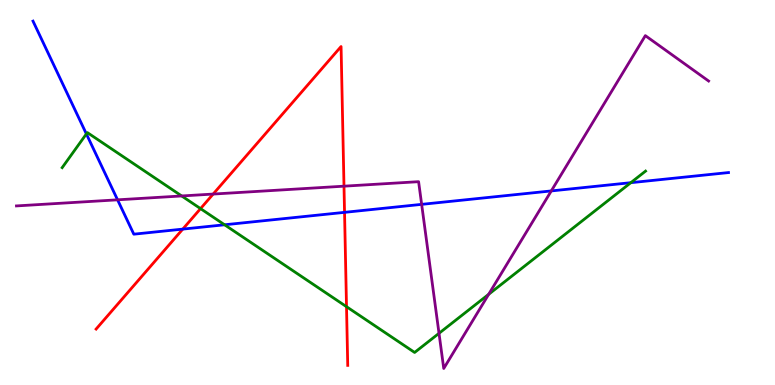[{'lines': ['blue', 'red'], 'intersections': [{'x': 2.36, 'y': 4.05}, {'x': 4.45, 'y': 4.48}]}, {'lines': ['green', 'red'], 'intersections': [{'x': 2.59, 'y': 4.58}, {'x': 4.47, 'y': 2.03}]}, {'lines': ['purple', 'red'], 'intersections': [{'x': 2.75, 'y': 4.96}, {'x': 4.44, 'y': 5.16}]}, {'lines': ['blue', 'green'], 'intersections': [{'x': 1.11, 'y': 6.52}, {'x': 2.9, 'y': 4.16}, {'x': 8.14, 'y': 5.25}]}, {'lines': ['blue', 'purple'], 'intersections': [{'x': 1.52, 'y': 4.81}, {'x': 5.44, 'y': 4.69}, {'x': 7.11, 'y': 5.04}]}, {'lines': ['green', 'purple'], 'intersections': [{'x': 2.34, 'y': 4.91}, {'x': 5.66, 'y': 1.34}, {'x': 6.31, 'y': 2.36}]}]